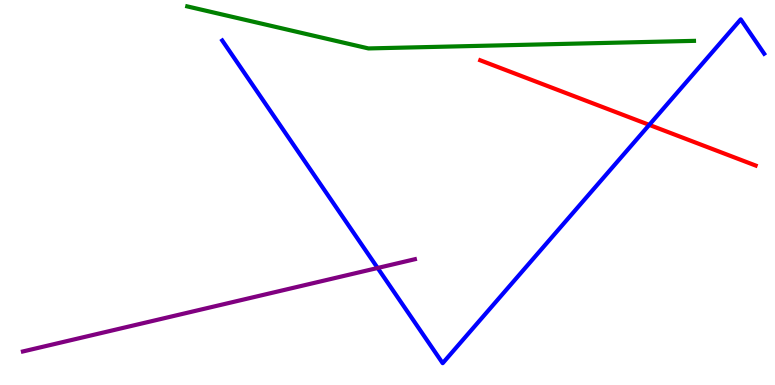[{'lines': ['blue', 'red'], 'intersections': [{'x': 8.38, 'y': 6.76}]}, {'lines': ['green', 'red'], 'intersections': []}, {'lines': ['purple', 'red'], 'intersections': []}, {'lines': ['blue', 'green'], 'intersections': []}, {'lines': ['blue', 'purple'], 'intersections': [{'x': 4.87, 'y': 3.04}]}, {'lines': ['green', 'purple'], 'intersections': []}]